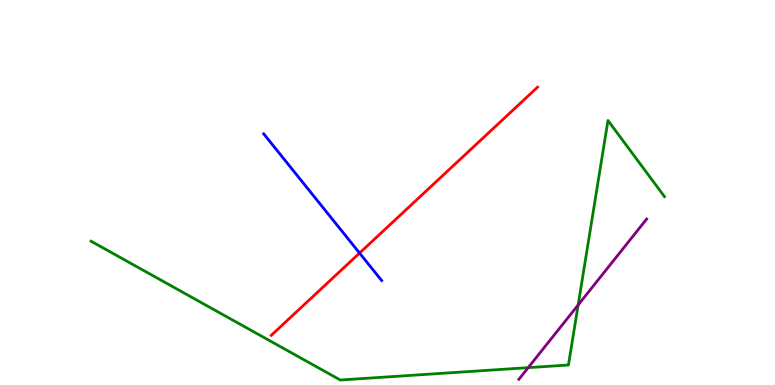[{'lines': ['blue', 'red'], 'intersections': [{'x': 4.64, 'y': 3.43}]}, {'lines': ['green', 'red'], 'intersections': []}, {'lines': ['purple', 'red'], 'intersections': []}, {'lines': ['blue', 'green'], 'intersections': []}, {'lines': ['blue', 'purple'], 'intersections': []}, {'lines': ['green', 'purple'], 'intersections': [{'x': 6.82, 'y': 0.45}, {'x': 7.46, 'y': 2.08}]}]